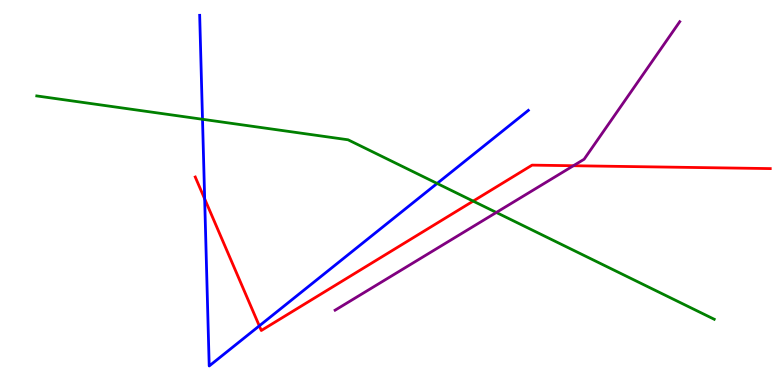[{'lines': ['blue', 'red'], 'intersections': [{'x': 2.64, 'y': 4.83}, {'x': 3.35, 'y': 1.54}]}, {'lines': ['green', 'red'], 'intersections': [{'x': 6.11, 'y': 4.78}]}, {'lines': ['purple', 'red'], 'intersections': [{'x': 7.4, 'y': 5.7}]}, {'lines': ['blue', 'green'], 'intersections': [{'x': 2.61, 'y': 6.9}, {'x': 5.64, 'y': 5.24}]}, {'lines': ['blue', 'purple'], 'intersections': []}, {'lines': ['green', 'purple'], 'intersections': [{'x': 6.4, 'y': 4.48}]}]